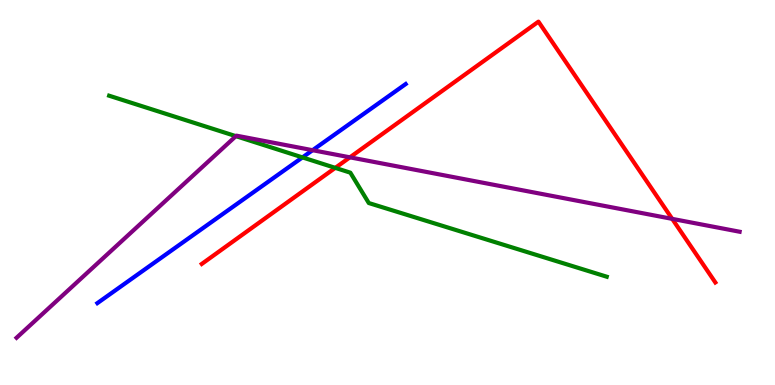[{'lines': ['blue', 'red'], 'intersections': []}, {'lines': ['green', 'red'], 'intersections': [{'x': 4.33, 'y': 5.64}]}, {'lines': ['purple', 'red'], 'intersections': [{'x': 4.52, 'y': 5.91}, {'x': 8.67, 'y': 4.32}]}, {'lines': ['blue', 'green'], 'intersections': [{'x': 3.9, 'y': 5.91}]}, {'lines': ['blue', 'purple'], 'intersections': [{'x': 4.03, 'y': 6.1}]}, {'lines': ['green', 'purple'], 'intersections': [{'x': 3.04, 'y': 6.46}]}]